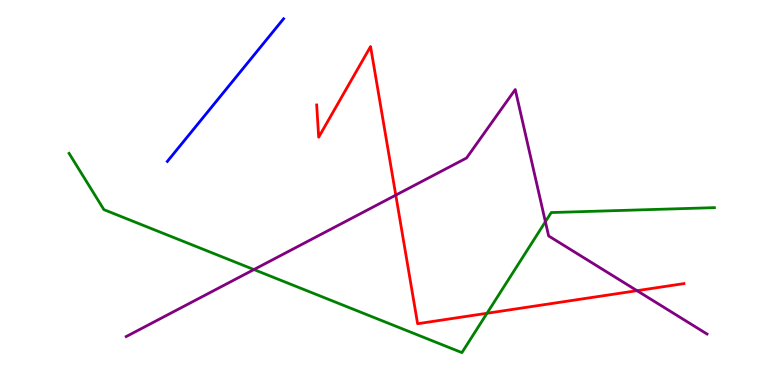[{'lines': ['blue', 'red'], 'intersections': []}, {'lines': ['green', 'red'], 'intersections': [{'x': 6.28, 'y': 1.86}]}, {'lines': ['purple', 'red'], 'intersections': [{'x': 5.11, 'y': 4.93}, {'x': 8.22, 'y': 2.45}]}, {'lines': ['blue', 'green'], 'intersections': []}, {'lines': ['blue', 'purple'], 'intersections': []}, {'lines': ['green', 'purple'], 'intersections': [{'x': 3.28, 'y': 3.0}, {'x': 7.04, 'y': 4.24}]}]